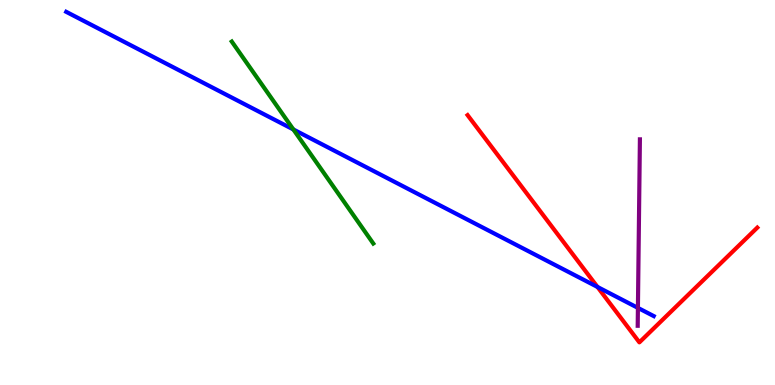[{'lines': ['blue', 'red'], 'intersections': [{'x': 7.71, 'y': 2.55}]}, {'lines': ['green', 'red'], 'intersections': []}, {'lines': ['purple', 'red'], 'intersections': []}, {'lines': ['blue', 'green'], 'intersections': [{'x': 3.79, 'y': 6.64}]}, {'lines': ['blue', 'purple'], 'intersections': [{'x': 8.23, 'y': 2.0}]}, {'lines': ['green', 'purple'], 'intersections': []}]